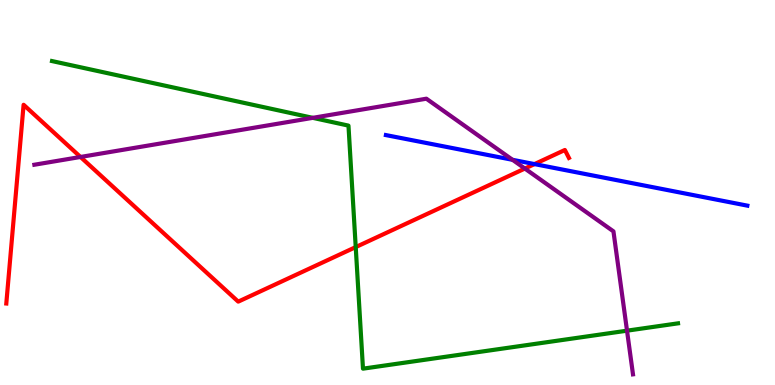[{'lines': ['blue', 'red'], 'intersections': [{'x': 6.9, 'y': 5.74}]}, {'lines': ['green', 'red'], 'intersections': [{'x': 4.59, 'y': 3.58}]}, {'lines': ['purple', 'red'], 'intersections': [{'x': 1.04, 'y': 5.92}, {'x': 6.77, 'y': 5.62}]}, {'lines': ['blue', 'green'], 'intersections': []}, {'lines': ['blue', 'purple'], 'intersections': [{'x': 6.61, 'y': 5.85}]}, {'lines': ['green', 'purple'], 'intersections': [{'x': 4.04, 'y': 6.94}, {'x': 8.09, 'y': 1.41}]}]